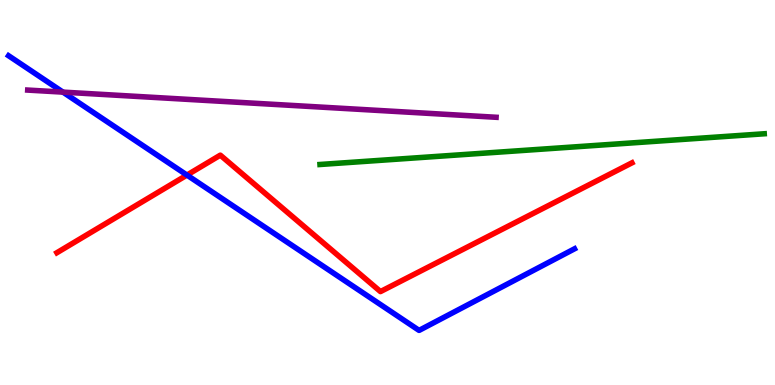[{'lines': ['blue', 'red'], 'intersections': [{'x': 2.41, 'y': 5.45}]}, {'lines': ['green', 'red'], 'intersections': []}, {'lines': ['purple', 'red'], 'intersections': []}, {'lines': ['blue', 'green'], 'intersections': []}, {'lines': ['blue', 'purple'], 'intersections': [{'x': 0.812, 'y': 7.61}]}, {'lines': ['green', 'purple'], 'intersections': []}]